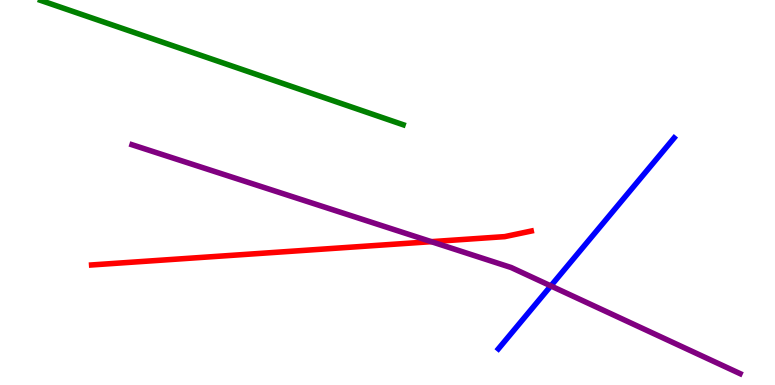[{'lines': ['blue', 'red'], 'intersections': []}, {'lines': ['green', 'red'], 'intersections': []}, {'lines': ['purple', 'red'], 'intersections': [{'x': 5.57, 'y': 3.72}]}, {'lines': ['blue', 'green'], 'intersections': []}, {'lines': ['blue', 'purple'], 'intersections': [{'x': 7.11, 'y': 2.57}]}, {'lines': ['green', 'purple'], 'intersections': []}]